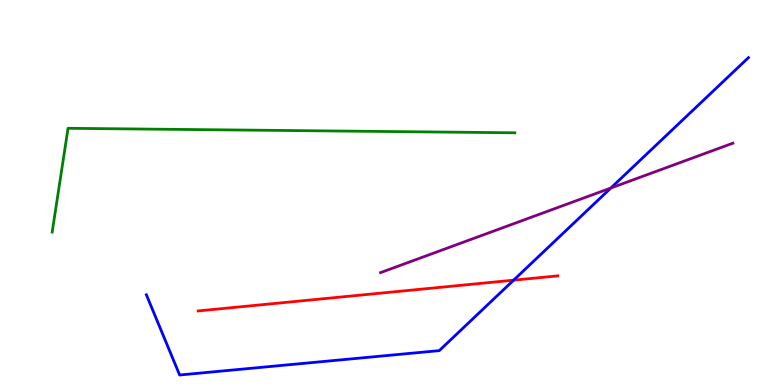[{'lines': ['blue', 'red'], 'intersections': [{'x': 6.63, 'y': 2.72}]}, {'lines': ['green', 'red'], 'intersections': []}, {'lines': ['purple', 'red'], 'intersections': []}, {'lines': ['blue', 'green'], 'intersections': []}, {'lines': ['blue', 'purple'], 'intersections': [{'x': 7.88, 'y': 5.12}]}, {'lines': ['green', 'purple'], 'intersections': []}]